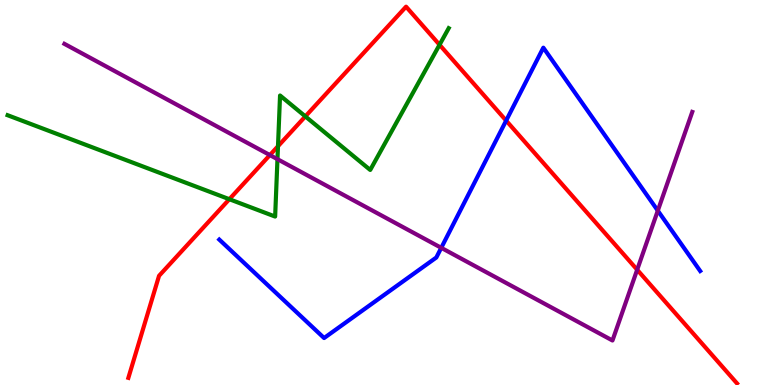[{'lines': ['blue', 'red'], 'intersections': [{'x': 6.53, 'y': 6.87}]}, {'lines': ['green', 'red'], 'intersections': [{'x': 2.96, 'y': 4.83}, {'x': 3.59, 'y': 6.2}, {'x': 3.94, 'y': 6.98}, {'x': 5.67, 'y': 8.84}]}, {'lines': ['purple', 'red'], 'intersections': [{'x': 3.48, 'y': 5.97}, {'x': 8.22, 'y': 2.99}]}, {'lines': ['blue', 'green'], 'intersections': []}, {'lines': ['blue', 'purple'], 'intersections': [{'x': 5.69, 'y': 3.56}, {'x': 8.49, 'y': 4.53}]}, {'lines': ['green', 'purple'], 'intersections': [{'x': 3.58, 'y': 5.87}]}]